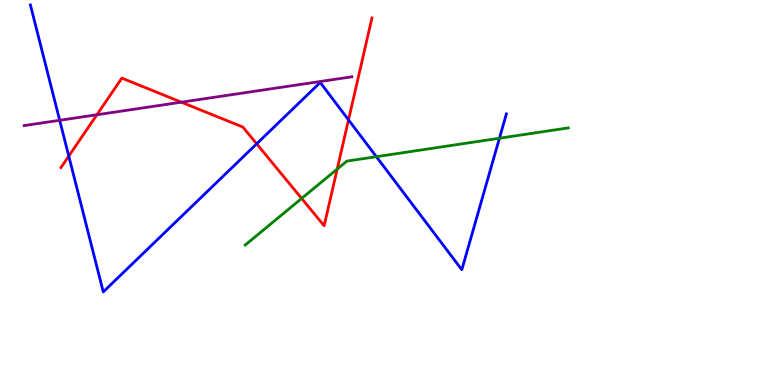[{'lines': ['blue', 'red'], 'intersections': [{'x': 0.887, 'y': 5.95}, {'x': 3.31, 'y': 6.26}, {'x': 4.5, 'y': 6.89}]}, {'lines': ['green', 'red'], 'intersections': [{'x': 3.89, 'y': 4.85}, {'x': 4.35, 'y': 5.61}]}, {'lines': ['purple', 'red'], 'intersections': [{'x': 1.25, 'y': 7.02}, {'x': 2.34, 'y': 7.35}]}, {'lines': ['blue', 'green'], 'intersections': [{'x': 4.86, 'y': 5.93}, {'x': 6.44, 'y': 6.41}]}, {'lines': ['blue', 'purple'], 'intersections': [{'x': 0.77, 'y': 6.88}]}, {'lines': ['green', 'purple'], 'intersections': []}]